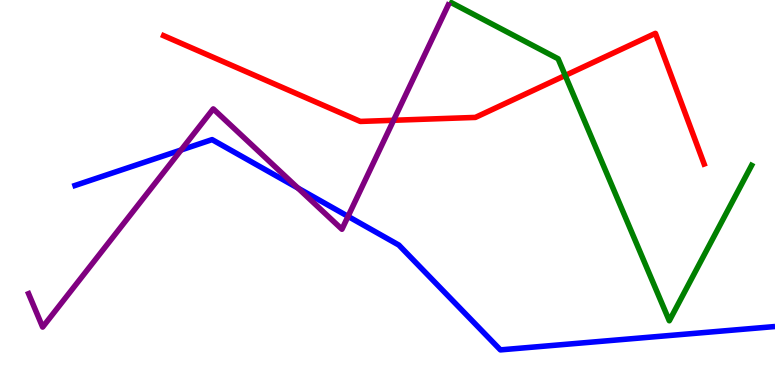[{'lines': ['blue', 'red'], 'intersections': []}, {'lines': ['green', 'red'], 'intersections': [{'x': 7.29, 'y': 8.04}]}, {'lines': ['purple', 'red'], 'intersections': [{'x': 5.08, 'y': 6.88}]}, {'lines': ['blue', 'green'], 'intersections': []}, {'lines': ['blue', 'purple'], 'intersections': [{'x': 2.34, 'y': 6.1}, {'x': 3.84, 'y': 5.11}, {'x': 4.49, 'y': 4.38}]}, {'lines': ['green', 'purple'], 'intersections': []}]